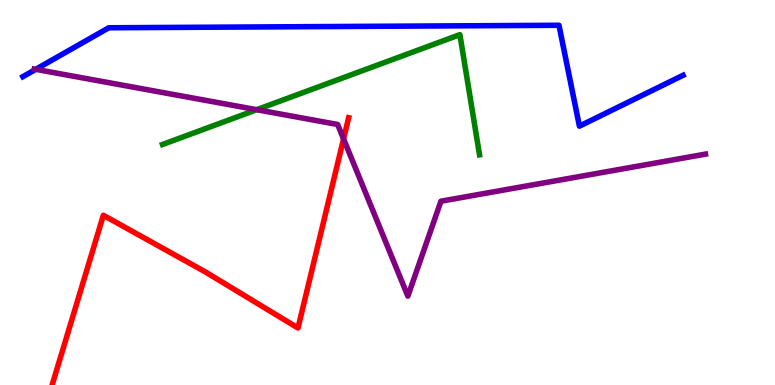[{'lines': ['blue', 'red'], 'intersections': []}, {'lines': ['green', 'red'], 'intersections': []}, {'lines': ['purple', 'red'], 'intersections': [{'x': 4.43, 'y': 6.39}]}, {'lines': ['blue', 'green'], 'intersections': []}, {'lines': ['blue', 'purple'], 'intersections': [{'x': 0.461, 'y': 8.2}]}, {'lines': ['green', 'purple'], 'intersections': [{'x': 3.31, 'y': 7.15}]}]